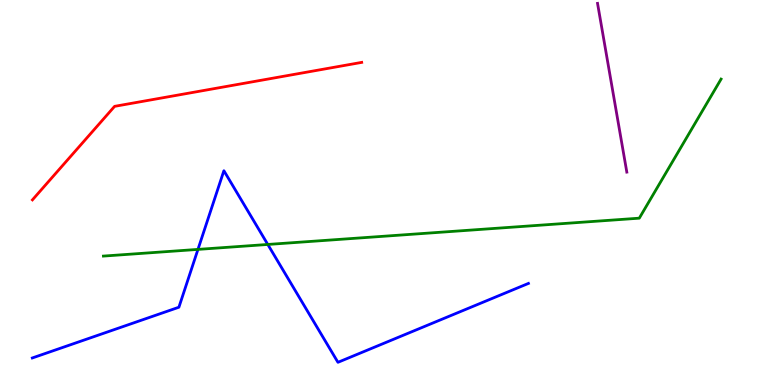[{'lines': ['blue', 'red'], 'intersections': []}, {'lines': ['green', 'red'], 'intersections': []}, {'lines': ['purple', 'red'], 'intersections': []}, {'lines': ['blue', 'green'], 'intersections': [{'x': 2.55, 'y': 3.52}, {'x': 3.46, 'y': 3.65}]}, {'lines': ['blue', 'purple'], 'intersections': []}, {'lines': ['green', 'purple'], 'intersections': []}]